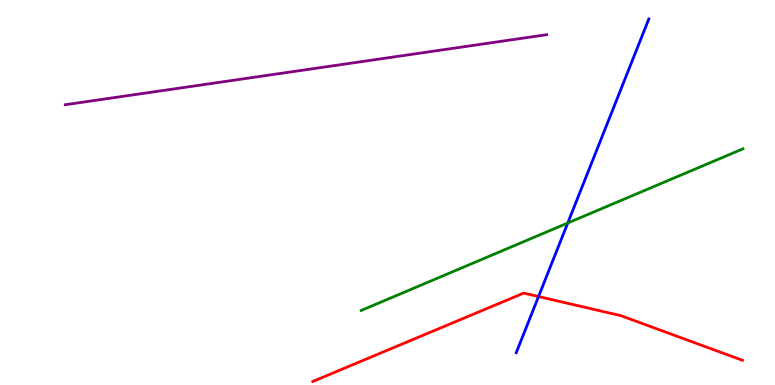[{'lines': ['blue', 'red'], 'intersections': [{'x': 6.95, 'y': 2.3}]}, {'lines': ['green', 'red'], 'intersections': []}, {'lines': ['purple', 'red'], 'intersections': []}, {'lines': ['blue', 'green'], 'intersections': [{'x': 7.33, 'y': 4.21}]}, {'lines': ['blue', 'purple'], 'intersections': []}, {'lines': ['green', 'purple'], 'intersections': []}]